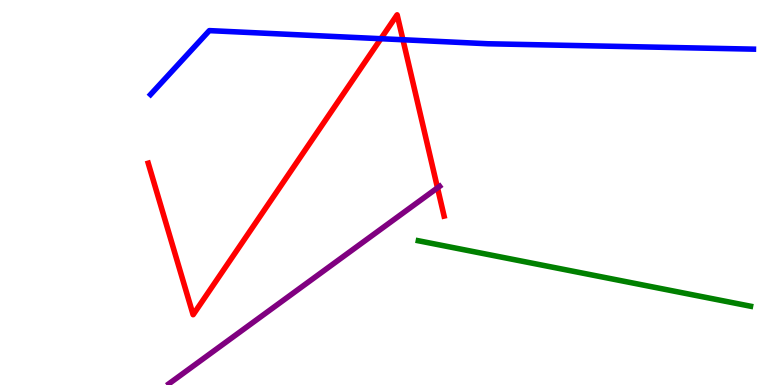[{'lines': ['blue', 'red'], 'intersections': [{'x': 4.91, 'y': 8.99}, {'x': 5.2, 'y': 8.97}]}, {'lines': ['green', 'red'], 'intersections': []}, {'lines': ['purple', 'red'], 'intersections': [{'x': 5.65, 'y': 5.12}]}, {'lines': ['blue', 'green'], 'intersections': []}, {'lines': ['blue', 'purple'], 'intersections': []}, {'lines': ['green', 'purple'], 'intersections': []}]